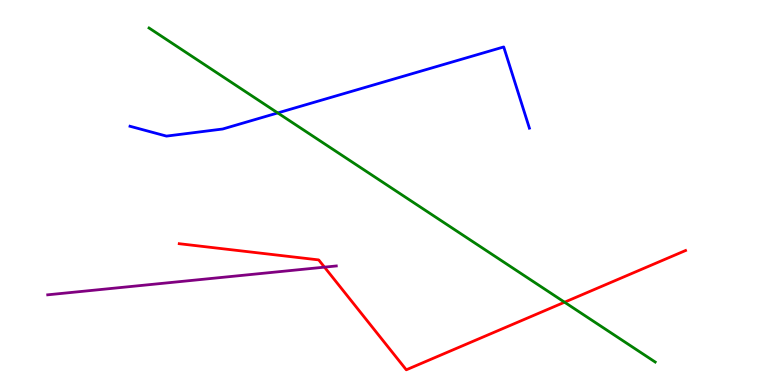[{'lines': ['blue', 'red'], 'intersections': []}, {'lines': ['green', 'red'], 'intersections': [{'x': 7.28, 'y': 2.15}]}, {'lines': ['purple', 'red'], 'intersections': [{'x': 4.19, 'y': 3.06}]}, {'lines': ['blue', 'green'], 'intersections': [{'x': 3.58, 'y': 7.07}]}, {'lines': ['blue', 'purple'], 'intersections': []}, {'lines': ['green', 'purple'], 'intersections': []}]